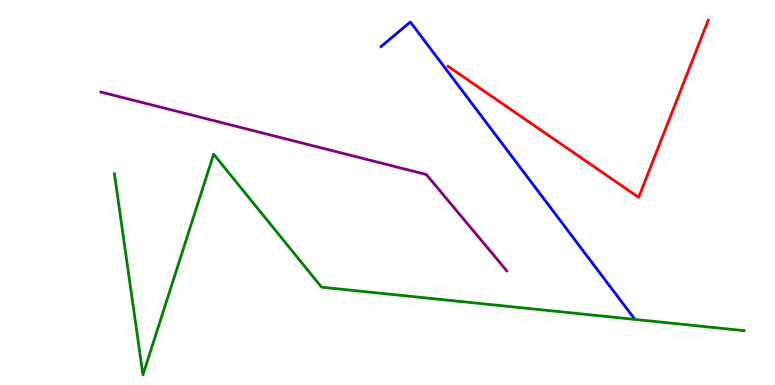[{'lines': ['blue', 'red'], 'intersections': []}, {'lines': ['green', 'red'], 'intersections': []}, {'lines': ['purple', 'red'], 'intersections': []}, {'lines': ['blue', 'green'], 'intersections': []}, {'lines': ['blue', 'purple'], 'intersections': []}, {'lines': ['green', 'purple'], 'intersections': []}]